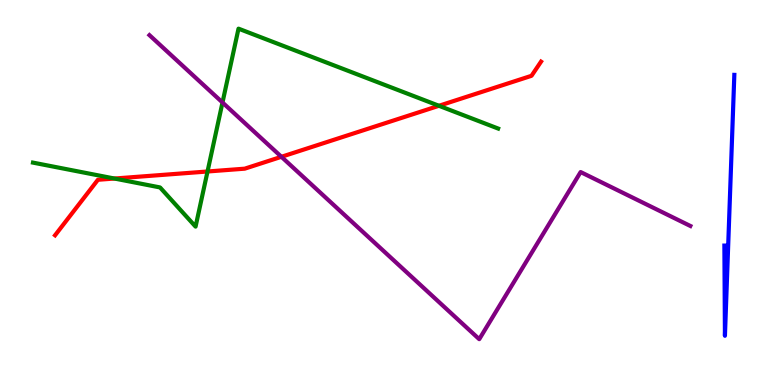[{'lines': ['blue', 'red'], 'intersections': []}, {'lines': ['green', 'red'], 'intersections': [{'x': 1.48, 'y': 5.36}, {'x': 2.68, 'y': 5.55}, {'x': 5.66, 'y': 7.25}]}, {'lines': ['purple', 'red'], 'intersections': [{'x': 3.63, 'y': 5.93}]}, {'lines': ['blue', 'green'], 'intersections': []}, {'lines': ['blue', 'purple'], 'intersections': []}, {'lines': ['green', 'purple'], 'intersections': [{'x': 2.87, 'y': 7.34}]}]